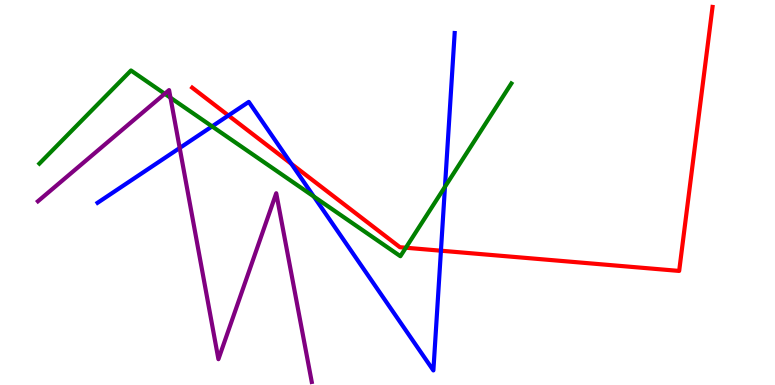[{'lines': ['blue', 'red'], 'intersections': [{'x': 2.95, 'y': 7.0}, {'x': 3.76, 'y': 5.74}, {'x': 5.69, 'y': 3.49}]}, {'lines': ['green', 'red'], 'intersections': [{'x': 5.24, 'y': 3.57}]}, {'lines': ['purple', 'red'], 'intersections': []}, {'lines': ['blue', 'green'], 'intersections': [{'x': 2.74, 'y': 6.72}, {'x': 4.05, 'y': 4.89}, {'x': 5.74, 'y': 5.15}]}, {'lines': ['blue', 'purple'], 'intersections': [{'x': 2.32, 'y': 6.16}]}, {'lines': ['green', 'purple'], 'intersections': [{'x': 2.13, 'y': 7.56}, {'x': 2.2, 'y': 7.46}]}]